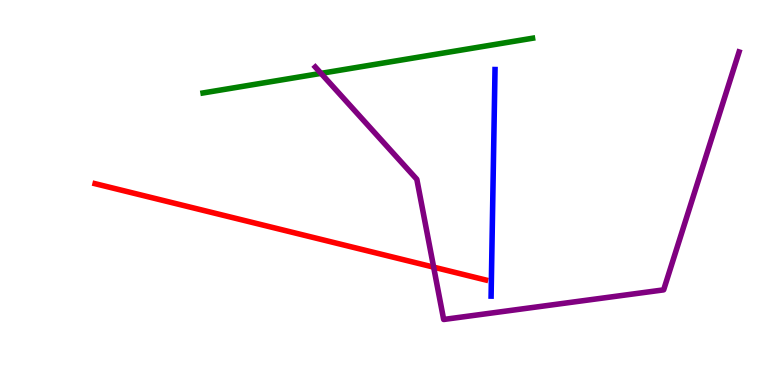[{'lines': ['blue', 'red'], 'intersections': []}, {'lines': ['green', 'red'], 'intersections': []}, {'lines': ['purple', 'red'], 'intersections': [{'x': 5.6, 'y': 3.06}]}, {'lines': ['blue', 'green'], 'intersections': []}, {'lines': ['blue', 'purple'], 'intersections': []}, {'lines': ['green', 'purple'], 'intersections': [{'x': 4.14, 'y': 8.09}]}]